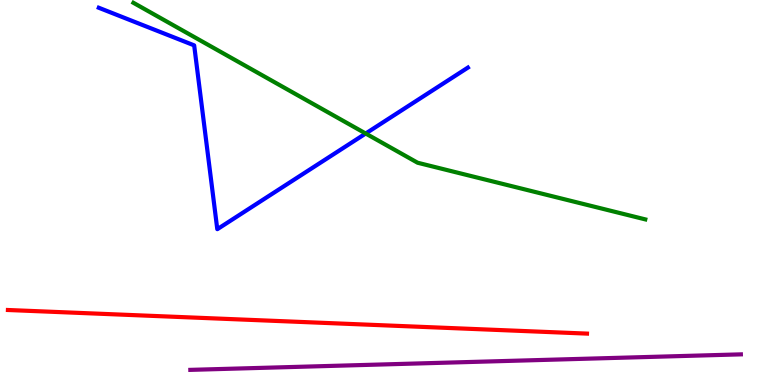[{'lines': ['blue', 'red'], 'intersections': []}, {'lines': ['green', 'red'], 'intersections': []}, {'lines': ['purple', 'red'], 'intersections': []}, {'lines': ['blue', 'green'], 'intersections': [{'x': 4.72, 'y': 6.53}]}, {'lines': ['blue', 'purple'], 'intersections': []}, {'lines': ['green', 'purple'], 'intersections': []}]